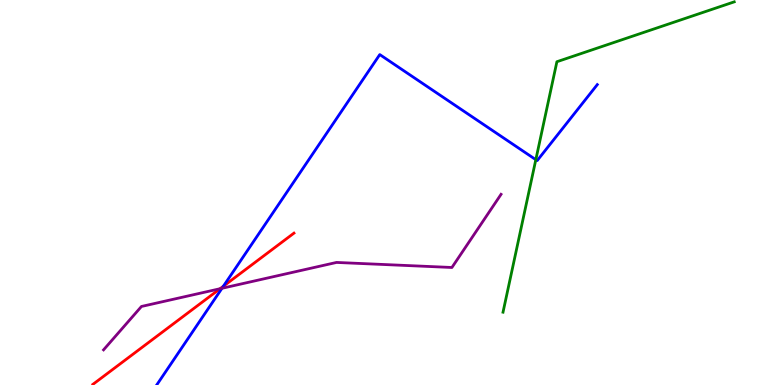[{'lines': ['blue', 'red'], 'intersections': [{'x': 2.88, 'y': 2.57}]}, {'lines': ['green', 'red'], 'intersections': []}, {'lines': ['purple', 'red'], 'intersections': [{'x': 2.84, 'y': 2.5}]}, {'lines': ['blue', 'green'], 'intersections': [{'x': 6.91, 'y': 5.85}]}, {'lines': ['blue', 'purple'], 'intersections': [{'x': 2.86, 'y': 2.51}]}, {'lines': ['green', 'purple'], 'intersections': []}]